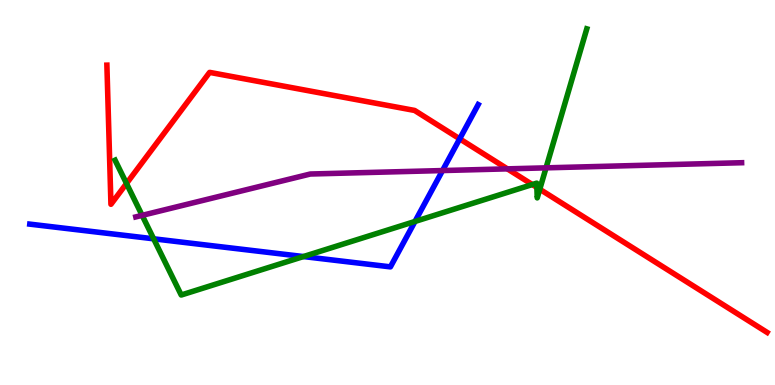[{'lines': ['blue', 'red'], 'intersections': [{'x': 5.93, 'y': 6.39}]}, {'lines': ['green', 'red'], 'intersections': [{'x': 1.63, 'y': 5.23}, {'x': 6.87, 'y': 5.21}, {'x': 6.93, 'y': 5.13}, {'x': 6.96, 'y': 5.08}]}, {'lines': ['purple', 'red'], 'intersections': [{'x': 6.55, 'y': 5.61}]}, {'lines': ['blue', 'green'], 'intersections': [{'x': 1.98, 'y': 3.8}, {'x': 3.92, 'y': 3.34}, {'x': 5.35, 'y': 4.25}]}, {'lines': ['blue', 'purple'], 'intersections': [{'x': 5.71, 'y': 5.57}]}, {'lines': ['green', 'purple'], 'intersections': [{'x': 1.83, 'y': 4.41}, {'x': 7.05, 'y': 5.64}]}]